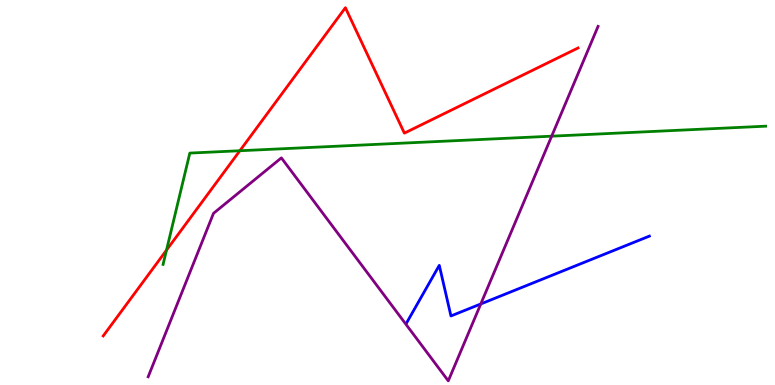[{'lines': ['blue', 'red'], 'intersections': []}, {'lines': ['green', 'red'], 'intersections': [{'x': 2.15, 'y': 3.5}, {'x': 3.1, 'y': 6.08}]}, {'lines': ['purple', 'red'], 'intersections': []}, {'lines': ['blue', 'green'], 'intersections': []}, {'lines': ['blue', 'purple'], 'intersections': [{'x': 6.2, 'y': 2.1}]}, {'lines': ['green', 'purple'], 'intersections': [{'x': 7.12, 'y': 6.46}]}]